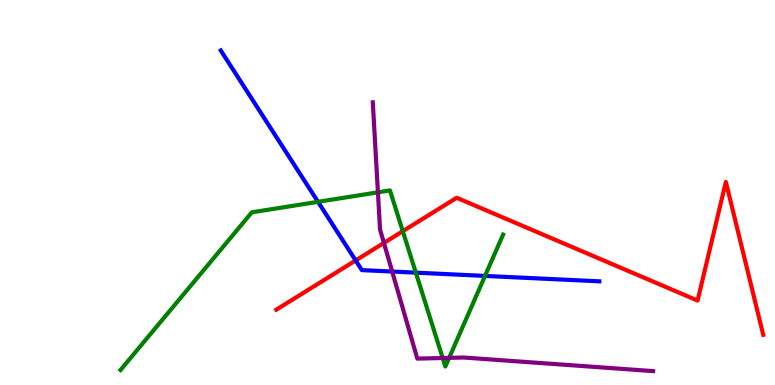[{'lines': ['blue', 'red'], 'intersections': [{'x': 4.59, 'y': 3.24}]}, {'lines': ['green', 'red'], 'intersections': [{'x': 5.2, 'y': 3.99}]}, {'lines': ['purple', 'red'], 'intersections': [{'x': 4.95, 'y': 3.69}]}, {'lines': ['blue', 'green'], 'intersections': [{'x': 4.1, 'y': 4.76}, {'x': 5.37, 'y': 2.92}, {'x': 6.26, 'y': 2.83}]}, {'lines': ['blue', 'purple'], 'intersections': [{'x': 5.06, 'y': 2.95}]}, {'lines': ['green', 'purple'], 'intersections': [{'x': 4.88, 'y': 5.0}, {'x': 5.71, 'y': 0.701}, {'x': 5.8, 'y': 0.705}]}]